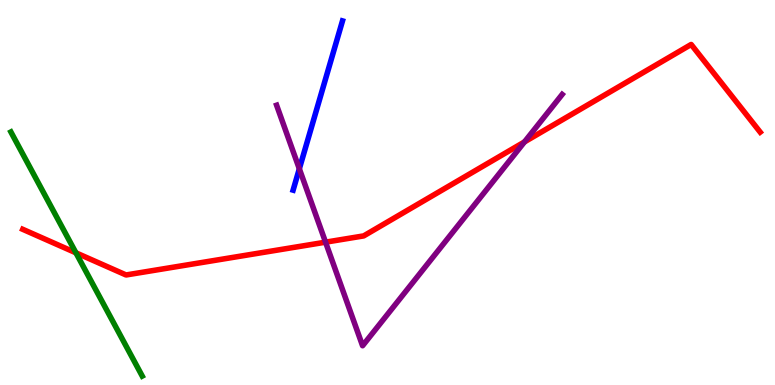[{'lines': ['blue', 'red'], 'intersections': []}, {'lines': ['green', 'red'], 'intersections': [{'x': 0.98, 'y': 3.43}]}, {'lines': ['purple', 'red'], 'intersections': [{'x': 4.2, 'y': 3.71}, {'x': 6.77, 'y': 6.31}]}, {'lines': ['blue', 'green'], 'intersections': []}, {'lines': ['blue', 'purple'], 'intersections': [{'x': 3.86, 'y': 5.62}]}, {'lines': ['green', 'purple'], 'intersections': []}]